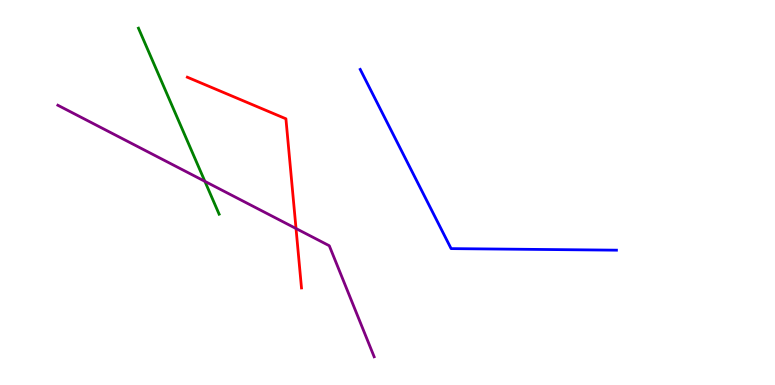[{'lines': ['blue', 'red'], 'intersections': []}, {'lines': ['green', 'red'], 'intersections': []}, {'lines': ['purple', 'red'], 'intersections': [{'x': 3.82, 'y': 4.06}]}, {'lines': ['blue', 'green'], 'intersections': []}, {'lines': ['blue', 'purple'], 'intersections': []}, {'lines': ['green', 'purple'], 'intersections': [{'x': 2.64, 'y': 5.29}]}]